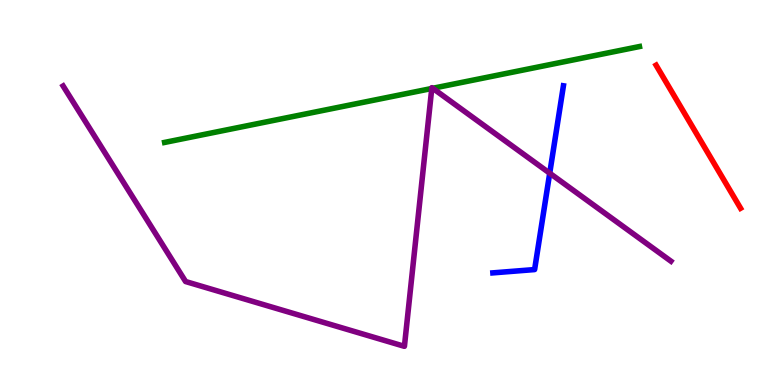[{'lines': ['blue', 'red'], 'intersections': []}, {'lines': ['green', 'red'], 'intersections': []}, {'lines': ['purple', 'red'], 'intersections': []}, {'lines': ['blue', 'green'], 'intersections': []}, {'lines': ['blue', 'purple'], 'intersections': [{'x': 7.09, 'y': 5.5}]}, {'lines': ['green', 'purple'], 'intersections': [{'x': 5.57, 'y': 7.7}, {'x': 5.58, 'y': 7.71}]}]